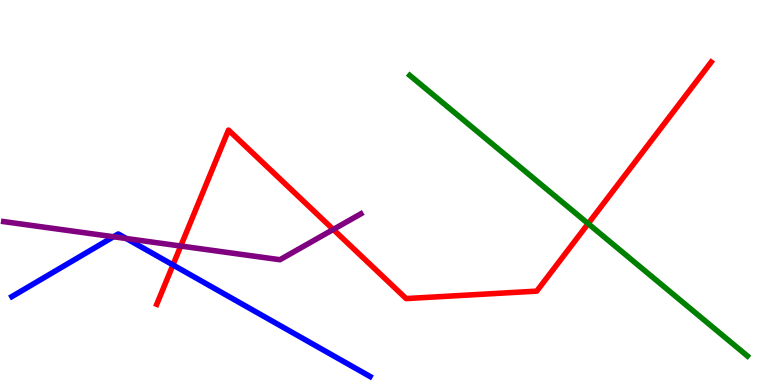[{'lines': ['blue', 'red'], 'intersections': [{'x': 2.23, 'y': 3.12}]}, {'lines': ['green', 'red'], 'intersections': [{'x': 7.59, 'y': 4.19}]}, {'lines': ['purple', 'red'], 'intersections': [{'x': 2.33, 'y': 3.61}, {'x': 4.3, 'y': 4.04}]}, {'lines': ['blue', 'green'], 'intersections': []}, {'lines': ['blue', 'purple'], 'intersections': [{'x': 1.46, 'y': 3.85}, {'x': 1.63, 'y': 3.8}]}, {'lines': ['green', 'purple'], 'intersections': []}]